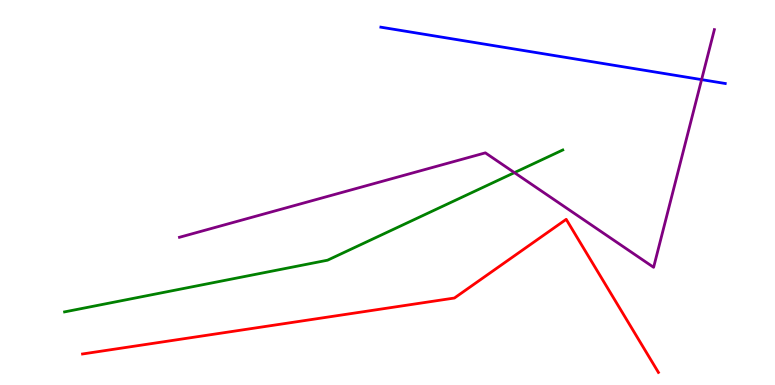[{'lines': ['blue', 'red'], 'intersections': []}, {'lines': ['green', 'red'], 'intersections': []}, {'lines': ['purple', 'red'], 'intersections': []}, {'lines': ['blue', 'green'], 'intersections': []}, {'lines': ['blue', 'purple'], 'intersections': [{'x': 9.05, 'y': 7.93}]}, {'lines': ['green', 'purple'], 'intersections': [{'x': 6.64, 'y': 5.52}]}]